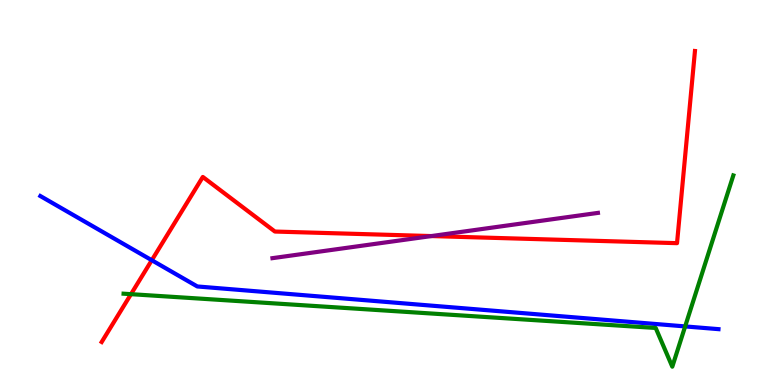[{'lines': ['blue', 'red'], 'intersections': [{'x': 1.96, 'y': 3.24}]}, {'lines': ['green', 'red'], 'intersections': [{'x': 1.69, 'y': 2.36}]}, {'lines': ['purple', 'red'], 'intersections': [{'x': 5.57, 'y': 3.87}]}, {'lines': ['blue', 'green'], 'intersections': [{'x': 8.84, 'y': 1.52}]}, {'lines': ['blue', 'purple'], 'intersections': []}, {'lines': ['green', 'purple'], 'intersections': []}]